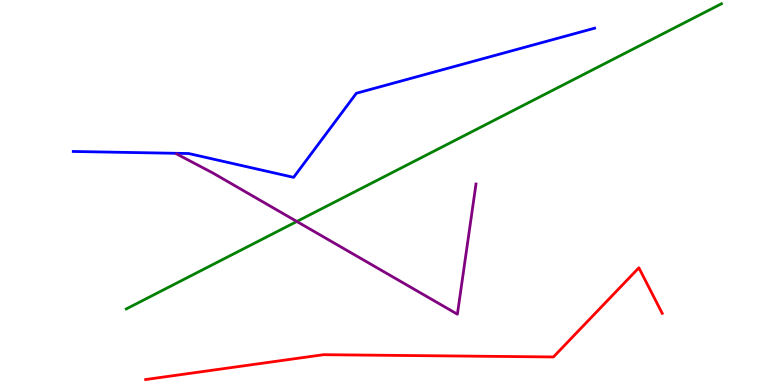[{'lines': ['blue', 'red'], 'intersections': []}, {'lines': ['green', 'red'], 'intersections': []}, {'lines': ['purple', 'red'], 'intersections': []}, {'lines': ['blue', 'green'], 'intersections': []}, {'lines': ['blue', 'purple'], 'intersections': []}, {'lines': ['green', 'purple'], 'intersections': [{'x': 3.83, 'y': 4.25}]}]